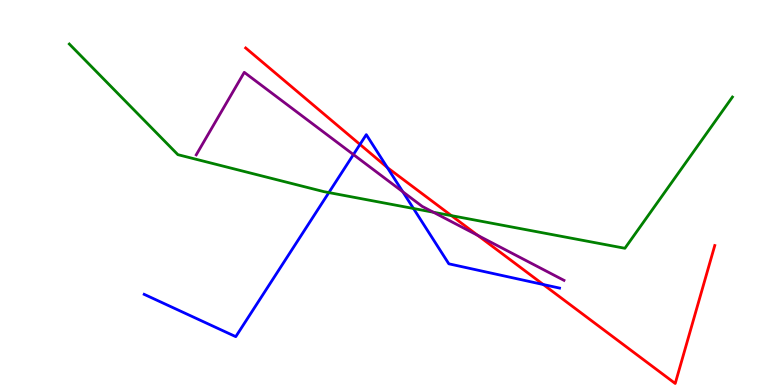[{'lines': ['blue', 'red'], 'intersections': [{'x': 4.64, 'y': 6.25}, {'x': 5.0, 'y': 5.65}, {'x': 7.01, 'y': 2.61}]}, {'lines': ['green', 'red'], 'intersections': [{'x': 5.82, 'y': 4.4}]}, {'lines': ['purple', 'red'], 'intersections': [{'x': 6.16, 'y': 3.89}]}, {'lines': ['blue', 'green'], 'intersections': [{'x': 4.24, 'y': 5.0}, {'x': 5.34, 'y': 4.58}]}, {'lines': ['blue', 'purple'], 'intersections': [{'x': 4.56, 'y': 5.99}, {'x': 5.2, 'y': 5.02}]}, {'lines': ['green', 'purple'], 'intersections': [{'x': 5.59, 'y': 4.49}]}]